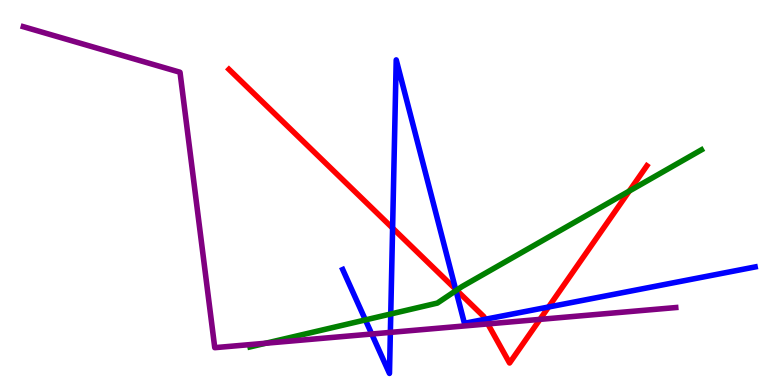[{'lines': ['blue', 'red'], 'intersections': [{'x': 5.07, 'y': 4.08}, {'x': 5.88, 'y': 2.49}, {'x': 6.26, 'y': 1.71}, {'x': 7.08, 'y': 2.03}]}, {'lines': ['green', 'red'], 'intersections': [{'x': 5.89, 'y': 2.46}, {'x': 8.12, 'y': 5.04}]}, {'lines': ['purple', 'red'], 'intersections': [{'x': 6.29, 'y': 1.59}, {'x': 6.97, 'y': 1.7}]}, {'lines': ['blue', 'green'], 'intersections': [{'x': 4.71, 'y': 1.69}, {'x': 5.04, 'y': 1.84}, {'x': 5.88, 'y': 2.45}]}, {'lines': ['blue', 'purple'], 'intersections': [{'x': 4.8, 'y': 1.32}, {'x': 5.04, 'y': 1.37}]}, {'lines': ['green', 'purple'], 'intersections': [{'x': 3.43, 'y': 1.08}]}]